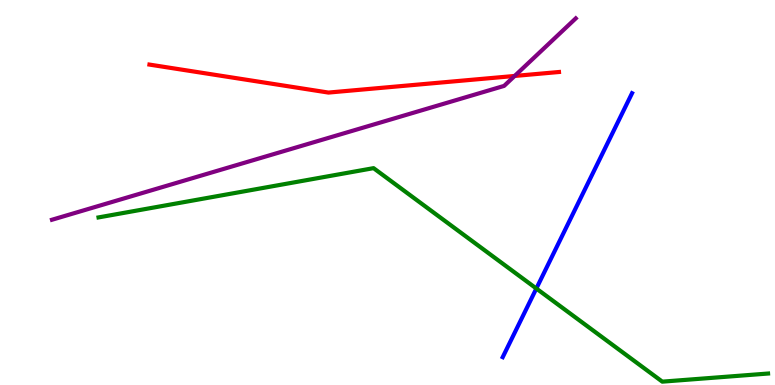[{'lines': ['blue', 'red'], 'intersections': []}, {'lines': ['green', 'red'], 'intersections': []}, {'lines': ['purple', 'red'], 'intersections': [{'x': 6.64, 'y': 8.03}]}, {'lines': ['blue', 'green'], 'intersections': [{'x': 6.92, 'y': 2.51}]}, {'lines': ['blue', 'purple'], 'intersections': []}, {'lines': ['green', 'purple'], 'intersections': []}]